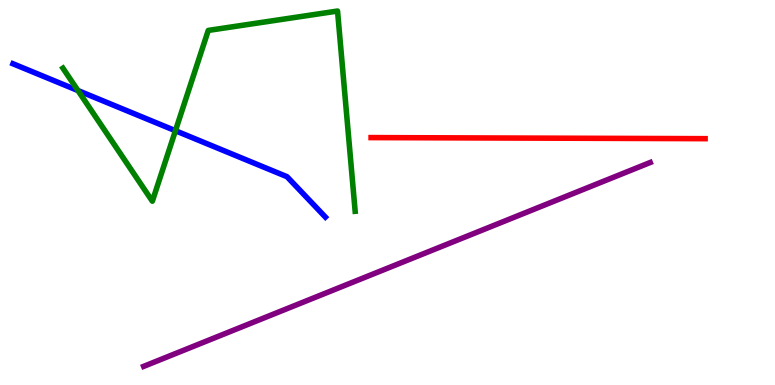[{'lines': ['blue', 'red'], 'intersections': []}, {'lines': ['green', 'red'], 'intersections': []}, {'lines': ['purple', 'red'], 'intersections': []}, {'lines': ['blue', 'green'], 'intersections': [{'x': 1.01, 'y': 7.65}, {'x': 2.26, 'y': 6.6}]}, {'lines': ['blue', 'purple'], 'intersections': []}, {'lines': ['green', 'purple'], 'intersections': []}]